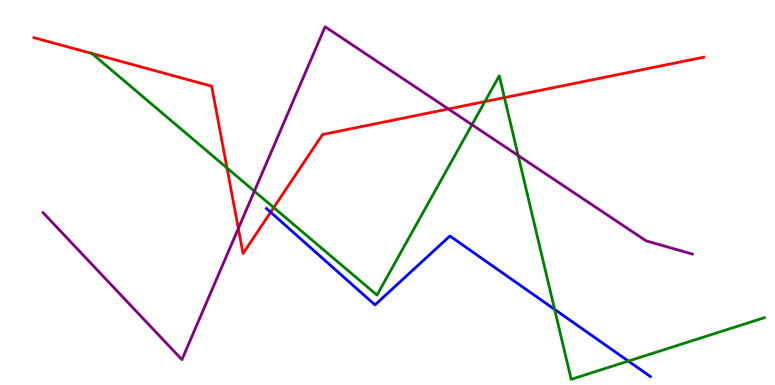[{'lines': ['blue', 'red'], 'intersections': [{'x': 3.49, 'y': 4.49}]}, {'lines': ['green', 'red'], 'intersections': [{'x': 1.19, 'y': 8.61}, {'x': 2.93, 'y': 5.64}, {'x': 3.53, 'y': 4.61}, {'x': 6.26, 'y': 7.36}, {'x': 6.51, 'y': 7.46}]}, {'lines': ['purple', 'red'], 'intersections': [{'x': 3.08, 'y': 4.07}, {'x': 5.79, 'y': 7.17}]}, {'lines': ['blue', 'green'], 'intersections': [{'x': 7.16, 'y': 1.96}, {'x': 8.11, 'y': 0.621}]}, {'lines': ['blue', 'purple'], 'intersections': []}, {'lines': ['green', 'purple'], 'intersections': [{'x': 3.28, 'y': 5.03}, {'x': 6.09, 'y': 6.76}, {'x': 6.69, 'y': 5.96}]}]